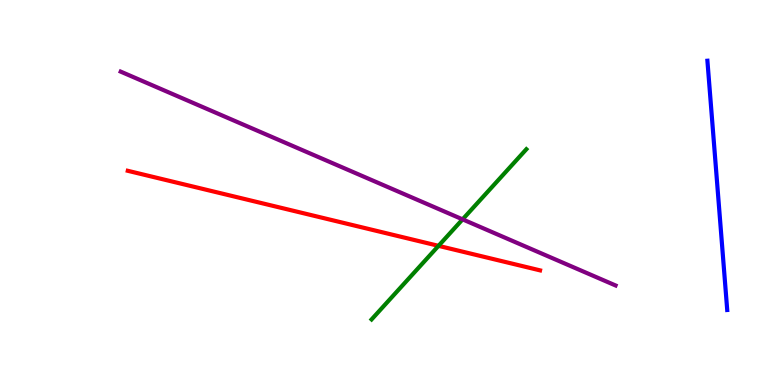[{'lines': ['blue', 'red'], 'intersections': []}, {'lines': ['green', 'red'], 'intersections': [{'x': 5.66, 'y': 3.61}]}, {'lines': ['purple', 'red'], 'intersections': []}, {'lines': ['blue', 'green'], 'intersections': []}, {'lines': ['blue', 'purple'], 'intersections': []}, {'lines': ['green', 'purple'], 'intersections': [{'x': 5.97, 'y': 4.3}]}]